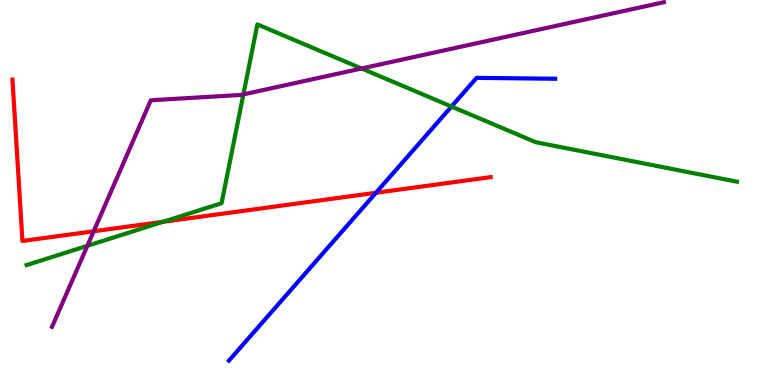[{'lines': ['blue', 'red'], 'intersections': [{'x': 4.85, 'y': 4.99}]}, {'lines': ['green', 'red'], 'intersections': [{'x': 2.1, 'y': 4.24}]}, {'lines': ['purple', 'red'], 'intersections': [{'x': 1.21, 'y': 3.99}]}, {'lines': ['blue', 'green'], 'intersections': [{'x': 5.83, 'y': 7.23}]}, {'lines': ['blue', 'purple'], 'intersections': []}, {'lines': ['green', 'purple'], 'intersections': [{'x': 1.13, 'y': 3.62}, {'x': 3.14, 'y': 7.55}, {'x': 4.67, 'y': 8.22}]}]